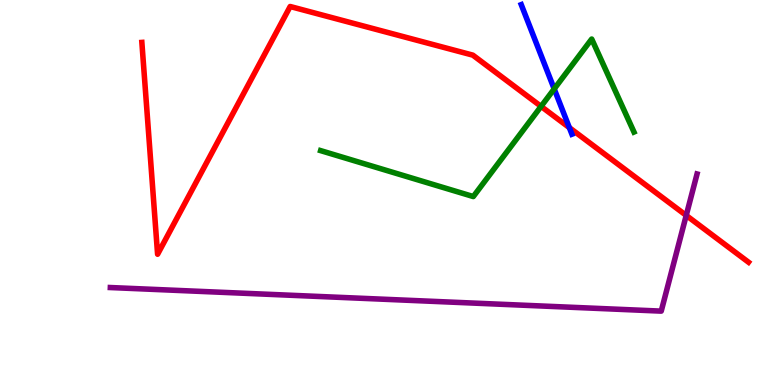[{'lines': ['blue', 'red'], 'intersections': [{'x': 7.35, 'y': 6.69}]}, {'lines': ['green', 'red'], 'intersections': [{'x': 6.98, 'y': 7.24}]}, {'lines': ['purple', 'red'], 'intersections': [{'x': 8.85, 'y': 4.4}]}, {'lines': ['blue', 'green'], 'intersections': [{'x': 7.15, 'y': 7.69}]}, {'lines': ['blue', 'purple'], 'intersections': []}, {'lines': ['green', 'purple'], 'intersections': []}]